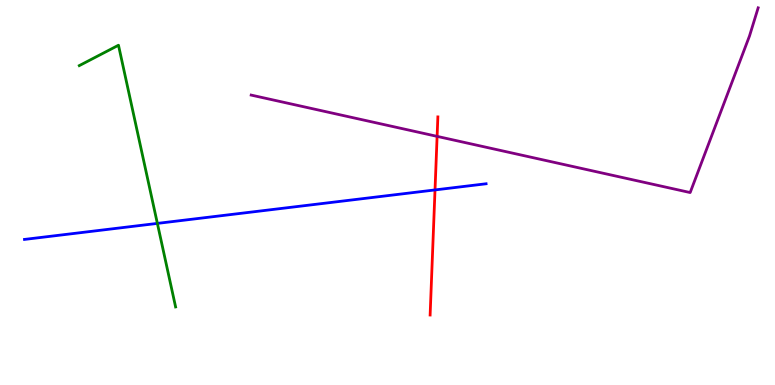[{'lines': ['blue', 'red'], 'intersections': [{'x': 5.61, 'y': 5.07}]}, {'lines': ['green', 'red'], 'intersections': []}, {'lines': ['purple', 'red'], 'intersections': [{'x': 5.64, 'y': 6.46}]}, {'lines': ['blue', 'green'], 'intersections': [{'x': 2.03, 'y': 4.2}]}, {'lines': ['blue', 'purple'], 'intersections': []}, {'lines': ['green', 'purple'], 'intersections': []}]